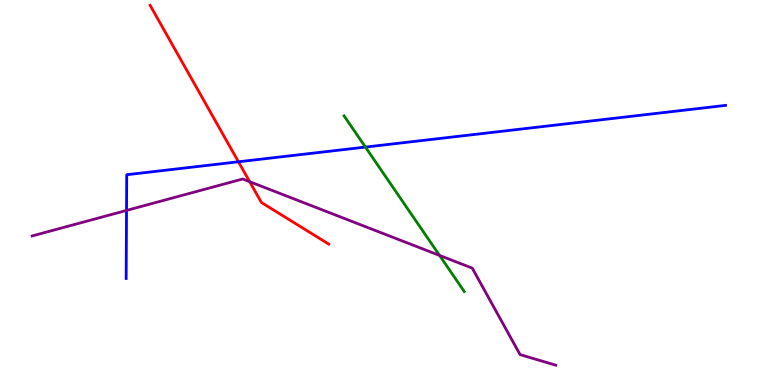[{'lines': ['blue', 'red'], 'intersections': [{'x': 3.08, 'y': 5.8}]}, {'lines': ['green', 'red'], 'intersections': []}, {'lines': ['purple', 'red'], 'intersections': [{'x': 3.22, 'y': 5.28}]}, {'lines': ['blue', 'green'], 'intersections': [{'x': 4.72, 'y': 6.18}]}, {'lines': ['blue', 'purple'], 'intersections': [{'x': 1.63, 'y': 4.53}]}, {'lines': ['green', 'purple'], 'intersections': [{'x': 5.67, 'y': 3.37}]}]